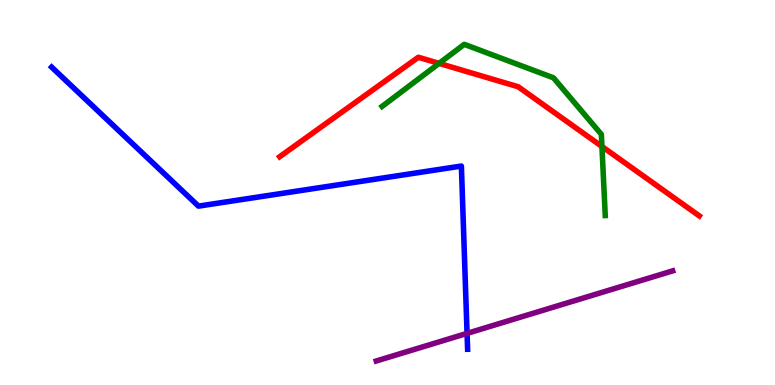[{'lines': ['blue', 'red'], 'intersections': []}, {'lines': ['green', 'red'], 'intersections': [{'x': 5.67, 'y': 8.35}, {'x': 7.77, 'y': 6.2}]}, {'lines': ['purple', 'red'], 'intersections': []}, {'lines': ['blue', 'green'], 'intersections': []}, {'lines': ['blue', 'purple'], 'intersections': [{'x': 6.03, 'y': 1.34}]}, {'lines': ['green', 'purple'], 'intersections': []}]